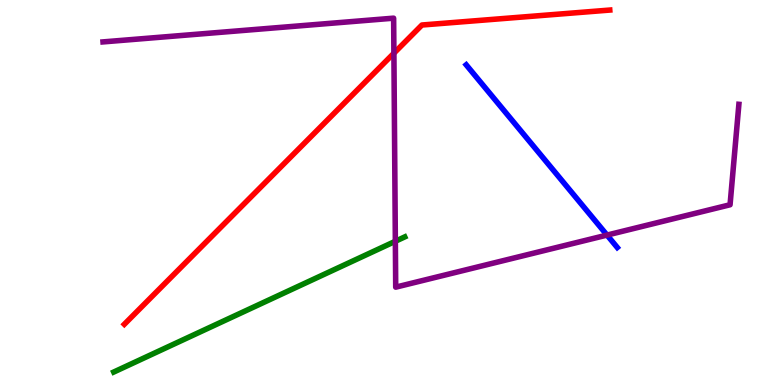[{'lines': ['blue', 'red'], 'intersections': []}, {'lines': ['green', 'red'], 'intersections': []}, {'lines': ['purple', 'red'], 'intersections': [{'x': 5.08, 'y': 8.62}]}, {'lines': ['blue', 'green'], 'intersections': []}, {'lines': ['blue', 'purple'], 'intersections': [{'x': 7.83, 'y': 3.89}]}, {'lines': ['green', 'purple'], 'intersections': [{'x': 5.1, 'y': 3.73}]}]